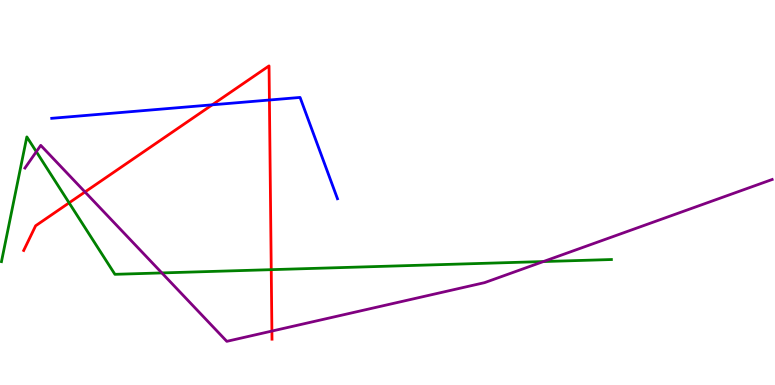[{'lines': ['blue', 'red'], 'intersections': [{'x': 2.74, 'y': 7.28}, {'x': 3.48, 'y': 7.4}]}, {'lines': ['green', 'red'], 'intersections': [{'x': 0.892, 'y': 4.73}, {'x': 3.5, 'y': 3.0}]}, {'lines': ['purple', 'red'], 'intersections': [{'x': 1.1, 'y': 5.01}, {'x': 3.51, 'y': 1.4}]}, {'lines': ['blue', 'green'], 'intersections': []}, {'lines': ['blue', 'purple'], 'intersections': []}, {'lines': ['green', 'purple'], 'intersections': [{'x': 0.469, 'y': 6.06}, {'x': 2.09, 'y': 2.91}, {'x': 7.01, 'y': 3.21}]}]